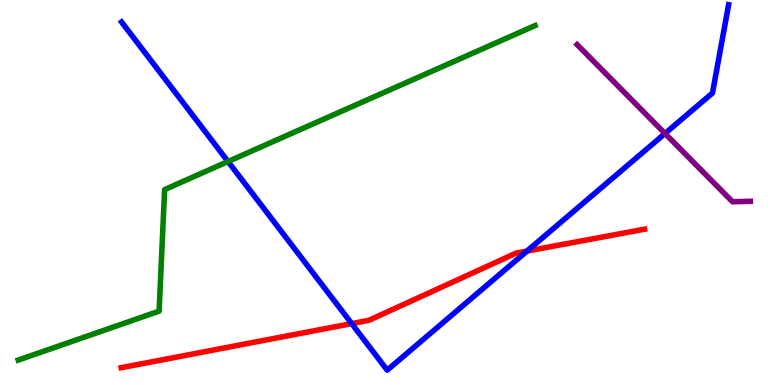[{'lines': ['blue', 'red'], 'intersections': [{'x': 4.54, 'y': 1.6}, {'x': 6.8, 'y': 3.48}]}, {'lines': ['green', 'red'], 'intersections': []}, {'lines': ['purple', 'red'], 'intersections': []}, {'lines': ['blue', 'green'], 'intersections': [{'x': 2.94, 'y': 5.8}]}, {'lines': ['blue', 'purple'], 'intersections': [{'x': 8.58, 'y': 6.53}]}, {'lines': ['green', 'purple'], 'intersections': []}]